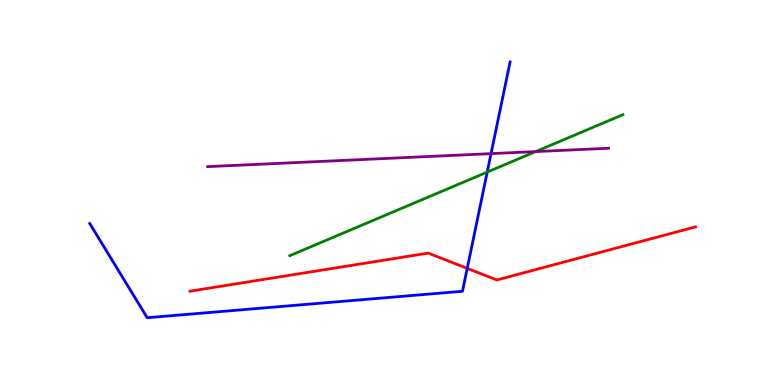[{'lines': ['blue', 'red'], 'intersections': [{'x': 6.03, 'y': 3.03}]}, {'lines': ['green', 'red'], 'intersections': []}, {'lines': ['purple', 'red'], 'intersections': []}, {'lines': ['blue', 'green'], 'intersections': [{'x': 6.29, 'y': 5.53}]}, {'lines': ['blue', 'purple'], 'intersections': [{'x': 6.34, 'y': 6.01}]}, {'lines': ['green', 'purple'], 'intersections': [{'x': 6.91, 'y': 6.06}]}]